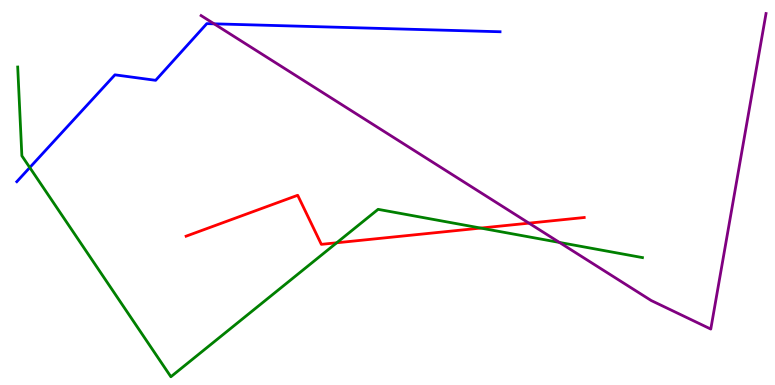[{'lines': ['blue', 'red'], 'intersections': []}, {'lines': ['green', 'red'], 'intersections': [{'x': 4.34, 'y': 3.69}, {'x': 6.2, 'y': 4.08}]}, {'lines': ['purple', 'red'], 'intersections': [{'x': 6.83, 'y': 4.2}]}, {'lines': ['blue', 'green'], 'intersections': [{'x': 0.384, 'y': 5.65}]}, {'lines': ['blue', 'purple'], 'intersections': [{'x': 2.76, 'y': 9.38}]}, {'lines': ['green', 'purple'], 'intersections': [{'x': 7.22, 'y': 3.7}]}]